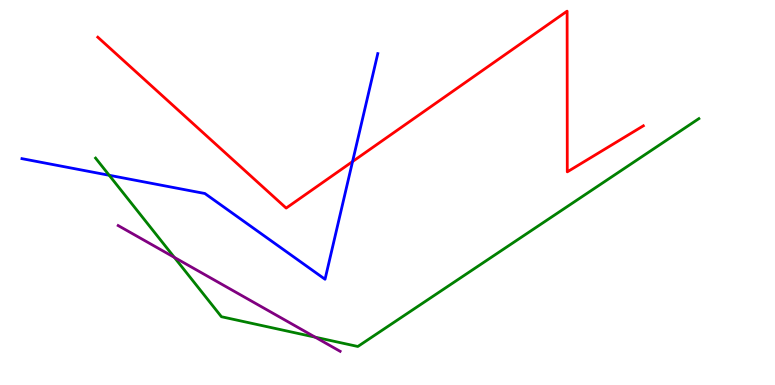[{'lines': ['blue', 'red'], 'intersections': [{'x': 4.55, 'y': 5.8}]}, {'lines': ['green', 'red'], 'intersections': []}, {'lines': ['purple', 'red'], 'intersections': []}, {'lines': ['blue', 'green'], 'intersections': [{'x': 1.41, 'y': 5.45}]}, {'lines': ['blue', 'purple'], 'intersections': []}, {'lines': ['green', 'purple'], 'intersections': [{'x': 2.25, 'y': 3.31}, {'x': 4.07, 'y': 1.24}]}]